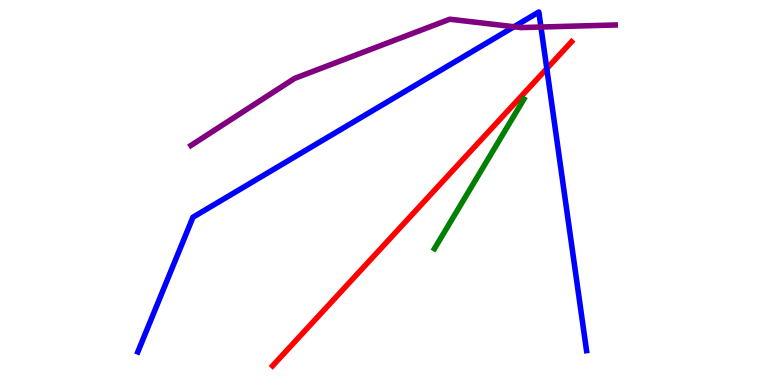[{'lines': ['blue', 'red'], 'intersections': [{'x': 7.06, 'y': 8.22}]}, {'lines': ['green', 'red'], 'intersections': []}, {'lines': ['purple', 'red'], 'intersections': []}, {'lines': ['blue', 'green'], 'intersections': []}, {'lines': ['blue', 'purple'], 'intersections': [{'x': 6.63, 'y': 9.31}, {'x': 6.98, 'y': 9.3}]}, {'lines': ['green', 'purple'], 'intersections': []}]